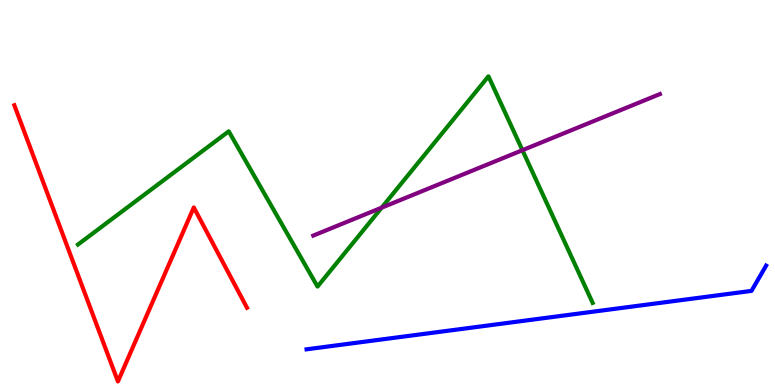[{'lines': ['blue', 'red'], 'intersections': []}, {'lines': ['green', 'red'], 'intersections': []}, {'lines': ['purple', 'red'], 'intersections': []}, {'lines': ['blue', 'green'], 'intersections': []}, {'lines': ['blue', 'purple'], 'intersections': []}, {'lines': ['green', 'purple'], 'intersections': [{'x': 4.92, 'y': 4.61}, {'x': 6.74, 'y': 6.1}]}]